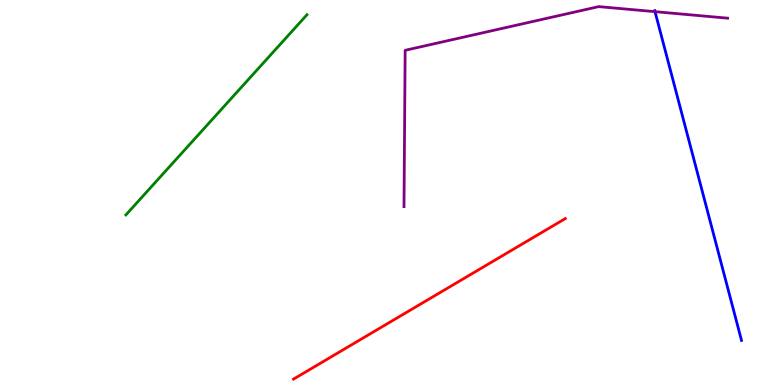[{'lines': ['blue', 'red'], 'intersections': []}, {'lines': ['green', 'red'], 'intersections': []}, {'lines': ['purple', 'red'], 'intersections': []}, {'lines': ['blue', 'green'], 'intersections': []}, {'lines': ['blue', 'purple'], 'intersections': [{'x': 8.45, 'y': 9.7}]}, {'lines': ['green', 'purple'], 'intersections': []}]